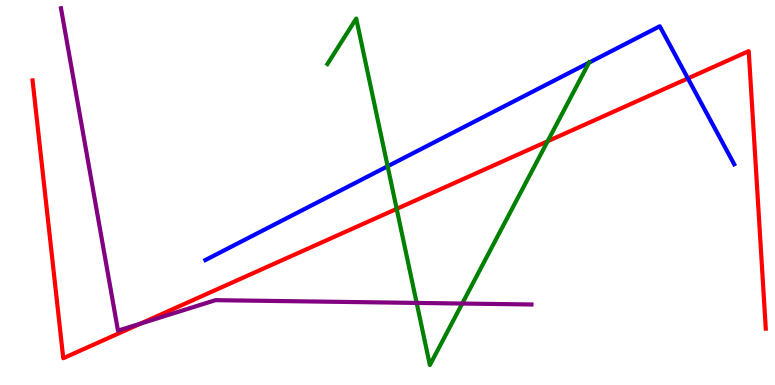[{'lines': ['blue', 'red'], 'intersections': [{'x': 8.88, 'y': 7.96}]}, {'lines': ['green', 'red'], 'intersections': [{'x': 5.12, 'y': 4.57}, {'x': 7.07, 'y': 6.33}]}, {'lines': ['purple', 'red'], 'intersections': [{'x': 1.81, 'y': 1.59}]}, {'lines': ['blue', 'green'], 'intersections': [{'x': 5.0, 'y': 5.68}, {'x': 7.6, 'y': 8.37}]}, {'lines': ['blue', 'purple'], 'intersections': []}, {'lines': ['green', 'purple'], 'intersections': [{'x': 5.38, 'y': 2.13}, {'x': 5.96, 'y': 2.12}]}]